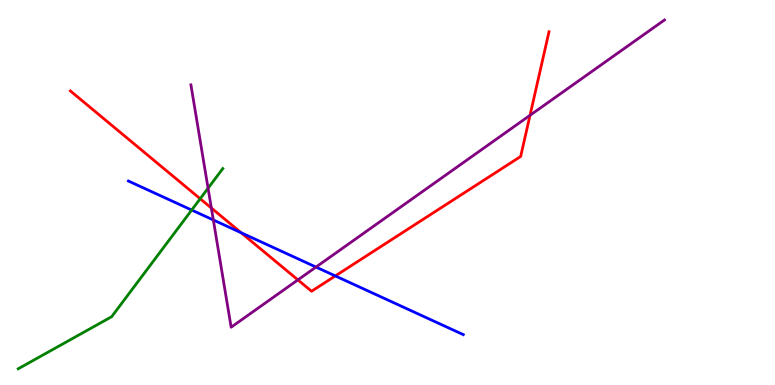[{'lines': ['blue', 'red'], 'intersections': [{'x': 3.11, 'y': 3.96}, {'x': 4.33, 'y': 2.83}]}, {'lines': ['green', 'red'], 'intersections': [{'x': 2.58, 'y': 4.84}]}, {'lines': ['purple', 'red'], 'intersections': [{'x': 2.73, 'y': 4.6}, {'x': 3.84, 'y': 2.73}, {'x': 6.84, 'y': 7.0}]}, {'lines': ['blue', 'green'], 'intersections': [{'x': 2.47, 'y': 4.54}]}, {'lines': ['blue', 'purple'], 'intersections': [{'x': 2.75, 'y': 4.29}, {'x': 4.08, 'y': 3.06}]}, {'lines': ['green', 'purple'], 'intersections': [{'x': 2.68, 'y': 5.11}]}]